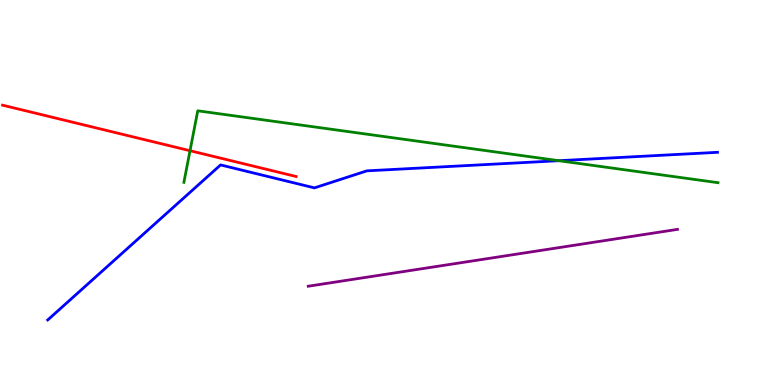[{'lines': ['blue', 'red'], 'intersections': []}, {'lines': ['green', 'red'], 'intersections': [{'x': 2.45, 'y': 6.09}]}, {'lines': ['purple', 'red'], 'intersections': []}, {'lines': ['blue', 'green'], 'intersections': [{'x': 7.21, 'y': 5.83}]}, {'lines': ['blue', 'purple'], 'intersections': []}, {'lines': ['green', 'purple'], 'intersections': []}]